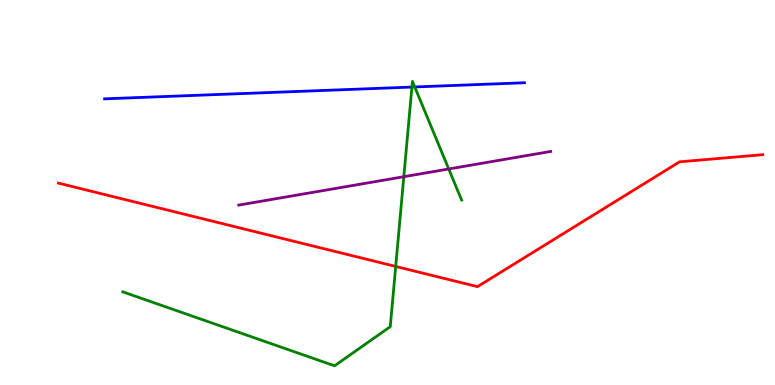[{'lines': ['blue', 'red'], 'intersections': []}, {'lines': ['green', 'red'], 'intersections': [{'x': 5.11, 'y': 3.08}]}, {'lines': ['purple', 'red'], 'intersections': []}, {'lines': ['blue', 'green'], 'intersections': [{'x': 5.32, 'y': 7.74}, {'x': 5.35, 'y': 7.74}]}, {'lines': ['blue', 'purple'], 'intersections': []}, {'lines': ['green', 'purple'], 'intersections': [{'x': 5.21, 'y': 5.41}, {'x': 5.79, 'y': 5.61}]}]